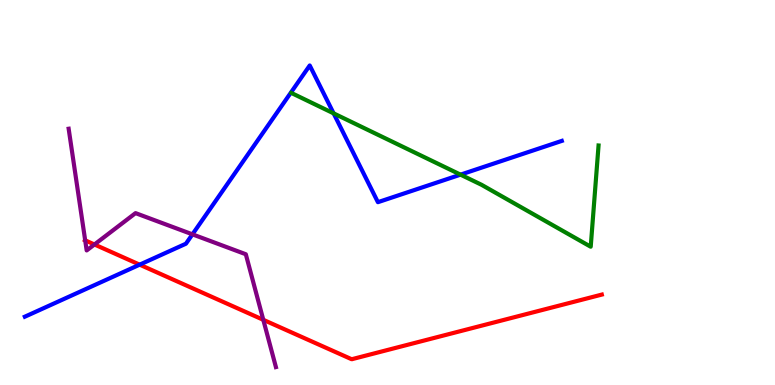[{'lines': ['blue', 'red'], 'intersections': [{'x': 1.8, 'y': 3.13}]}, {'lines': ['green', 'red'], 'intersections': []}, {'lines': ['purple', 'red'], 'intersections': [{'x': 1.1, 'y': 3.76}, {'x': 1.22, 'y': 3.65}, {'x': 3.4, 'y': 1.69}]}, {'lines': ['blue', 'green'], 'intersections': [{'x': 4.3, 'y': 7.06}, {'x': 5.94, 'y': 5.46}]}, {'lines': ['blue', 'purple'], 'intersections': [{'x': 2.48, 'y': 3.91}]}, {'lines': ['green', 'purple'], 'intersections': []}]